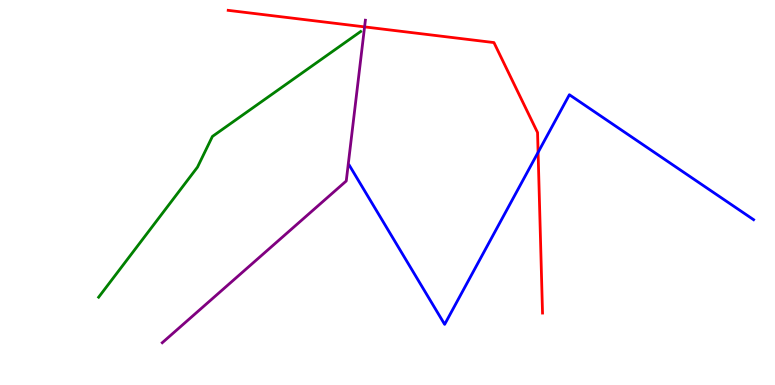[{'lines': ['blue', 'red'], 'intersections': [{'x': 6.94, 'y': 6.04}]}, {'lines': ['green', 'red'], 'intersections': []}, {'lines': ['purple', 'red'], 'intersections': [{'x': 4.7, 'y': 9.3}]}, {'lines': ['blue', 'green'], 'intersections': []}, {'lines': ['blue', 'purple'], 'intersections': []}, {'lines': ['green', 'purple'], 'intersections': []}]